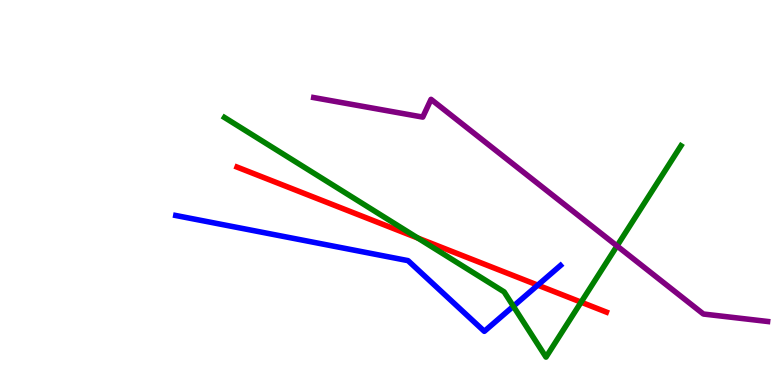[{'lines': ['blue', 'red'], 'intersections': [{'x': 6.94, 'y': 2.59}]}, {'lines': ['green', 'red'], 'intersections': [{'x': 5.39, 'y': 3.82}, {'x': 7.5, 'y': 2.15}]}, {'lines': ['purple', 'red'], 'intersections': []}, {'lines': ['blue', 'green'], 'intersections': [{'x': 6.62, 'y': 2.05}]}, {'lines': ['blue', 'purple'], 'intersections': []}, {'lines': ['green', 'purple'], 'intersections': [{'x': 7.96, 'y': 3.61}]}]